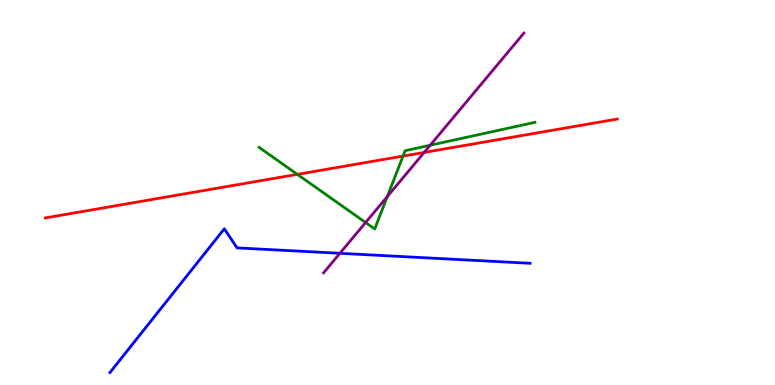[{'lines': ['blue', 'red'], 'intersections': []}, {'lines': ['green', 'red'], 'intersections': [{'x': 3.84, 'y': 5.47}, {'x': 5.2, 'y': 5.95}]}, {'lines': ['purple', 'red'], 'intersections': [{'x': 5.47, 'y': 6.04}]}, {'lines': ['blue', 'green'], 'intersections': []}, {'lines': ['blue', 'purple'], 'intersections': [{'x': 4.39, 'y': 3.42}]}, {'lines': ['green', 'purple'], 'intersections': [{'x': 4.72, 'y': 4.22}, {'x': 5.0, 'y': 4.89}, {'x': 5.55, 'y': 6.23}]}]